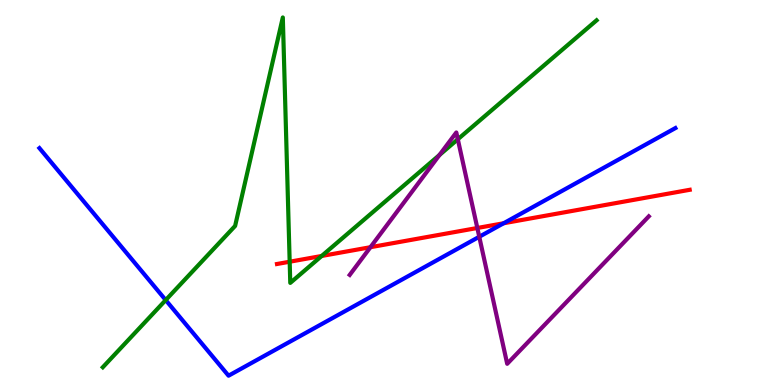[{'lines': ['blue', 'red'], 'intersections': [{'x': 6.5, 'y': 4.2}]}, {'lines': ['green', 'red'], 'intersections': [{'x': 3.74, 'y': 3.2}, {'x': 4.15, 'y': 3.35}]}, {'lines': ['purple', 'red'], 'intersections': [{'x': 4.78, 'y': 3.58}, {'x': 6.16, 'y': 4.08}]}, {'lines': ['blue', 'green'], 'intersections': [{'x': 2.14, 'y': 2.21}]}, {'lines': ['blue', 'purple'], 'intersections': [{'x': 6.18, 'y': 3.85}]}, {'lines': ['green', 'purple'], 'intersections': [{'x': 5.67, 'y': 5.97}, {'x': 5.91, 'y': 6.38}]}]